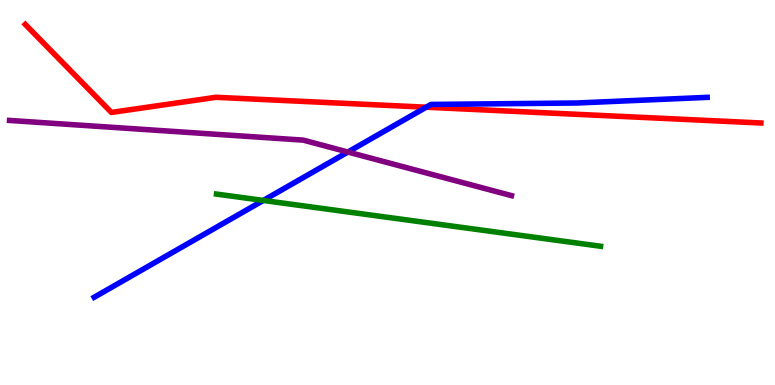[{'lines': ['blue', 'red'], 'intersections': [{'x': 5.5, 'y': 7.22}]}, {'lines': ['green', 'red'], 'intersections': []}, {'lines': ['purple', 'red'], 'intersections': []}, {'lines': ['blue', 'green'], 'intersections': [{'x': 3.4, 'y': 4.79}]}, {'lines': ['blue', 'purple'], 'intersections': [{'x': 4.49, 'y': 6.05}]}, {'lines': ['green', 'purple'], 'intersections': []}]